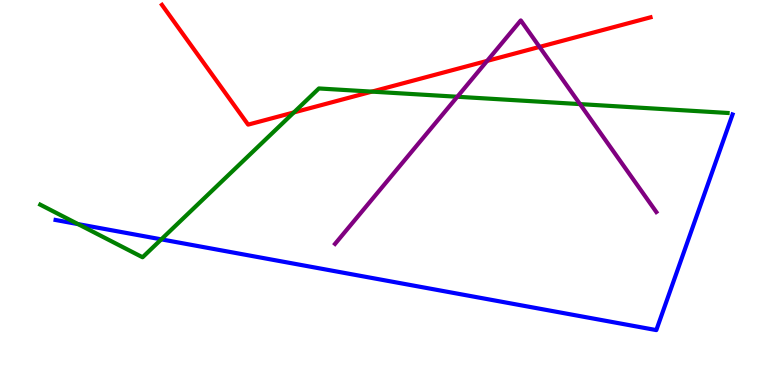[{'lines': ['blue', 'red'], 'intersections': []}, {'lines': ['green', 'red'], 'intersections': [{'x': 3.79, 'y': 7.08}, {'x': 4.8, 'y': 7.62}]}, {'lines': ['purple', 'red'], 'intersections': [{'x': 6.29, 'y': 8.42}, {'x': 6.96, 'y': 8.78}]}, {'lines': ['blue', 'green'], 'intersections': [{'x': 1.01, 'y': 4.18}, {'x': 2.08, 'y': 3.78}]}, {'lines': ['blue', 'purple'], 'intersections': []}, {'lines': ['green', 'purple'], 'intersections': [{'x': 5.9, 'y': 7.49}, {'x': 7.48, 'y': 7.3}]}]